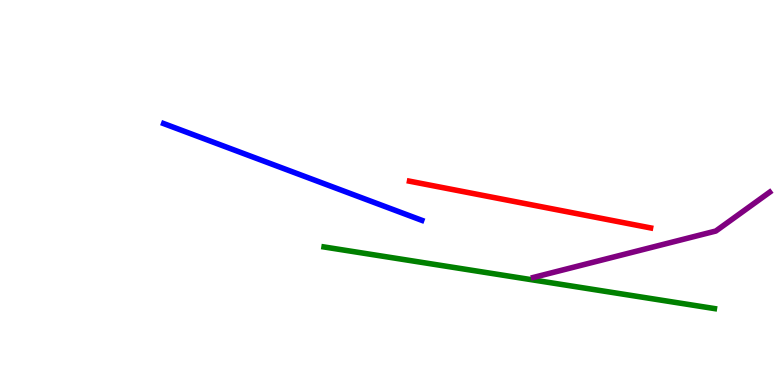[{'lines': ['blue', 'red'], 'intersections': []}, {'lines': ['green', 'red'], 'intersections': []}, {'lines': ['purple', 'red'], 'intersections': []}, {'lines': ['blue', 'green'], 'intersections': []}, {'lines': ['blue', 'purple'], 'intersections': []}, {'lines': ['green', 'purple'], 'intersections': []}]